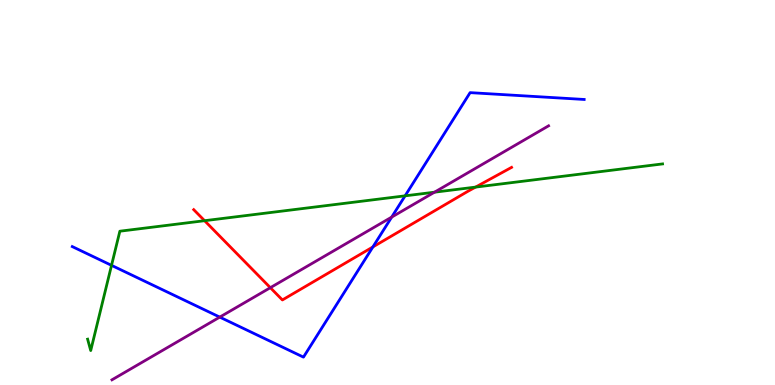[{'lines': ['blue', 'red'], 'intersections': [{'x': 4.81, 'y': 3.59}]}, {'lines': ['green', 'red'], 'intersections': [{'x': 2.64, 'y': 4.27}, {'x': 6.14, 'y': 5.14}]}, {'lines': ['purple', 'red'], 'intersections': [{'x': 3.49, 'y': 2.53}]}, {'lines': ['blue', 'green'], 'intersections': [{'x': 1.44, 'y': 3.11}, {'x': 5.23, 'y': 4.91}]}, {'lines': ['blue', 'purple'], 'intersections': [{'x': 2.84, 'y': 1.76}, {'x': 5.05, 'y': 4.36}]}, {'lines': ['green', 'purple'], 'intersections': [{'x': 5.61, 'y': 5.01}]}]